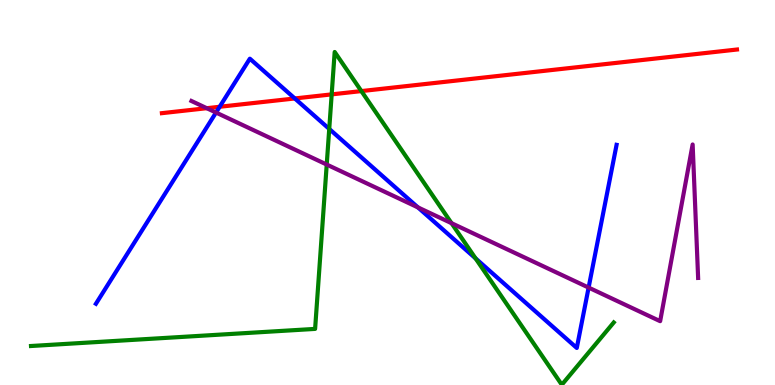[{'lines': ['blue', 'red'], 'intersections': [{'x': 2.83, 'y': 7.23}, {'x': 3.8, 'y': 7.44}]}, {'lines': ['green', 'red'], 'intersections': [{'x': 4.28, 'y': 7.55}, {'x': 4.66, 'y': 7.63}]}, {'lines': ['purple', 'red'], 'intersections': [{'x': 2.67, 'y': 7.19}]}, {'lines': ['blue', 'green'], 'intersections': [{'x': 4.25, 'y': 6.65}, {'x': 6.14, 'y': 3.29}]}, {'lines': ['blue', 'purple'], 'intersections': [{'x': 2.79, 'y': 7.08}, {'x': 5.39, 'y': 4.61}, {'x': 7.6, 'y': 2.53}]}, {'lines': ['green', 'purple'], 'intersections': [{'x': 4.22, 'y': 5.73}, {'x': 5.83, 'y': 4.2}]}]